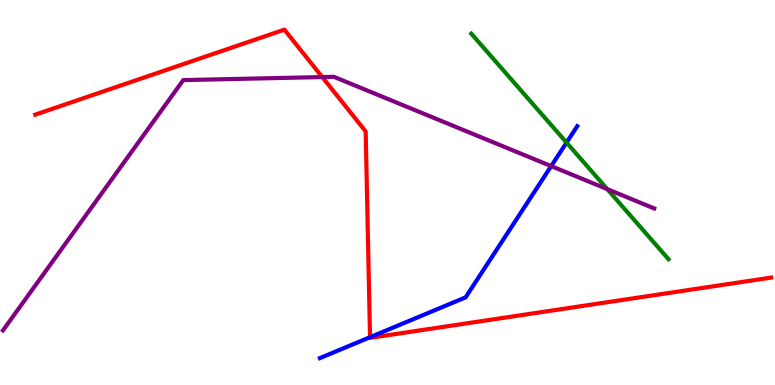[{'lines': ['blue', 'red'], 'intersections': [{'x': 4.77, 'y': 1.24}]}, {'lines': ['green', 'red'], 'intersections': []}, {'lines': ['purple', 'red'], 'intersections': [{'x': 4.16, 'y': 8.0}]}, {'lines': ['blue', 'green'], 'intersections': [{'x': 7.31, 'y': 6.3}]}, {'lines': ['blue', 'purple'], 'intersections': [{'x': 7.11, 'y': 5.69}]}, {'lines': ['green', 'purple'], 'intersections': [{'x': 7.84, 'y': 5.09}]}]